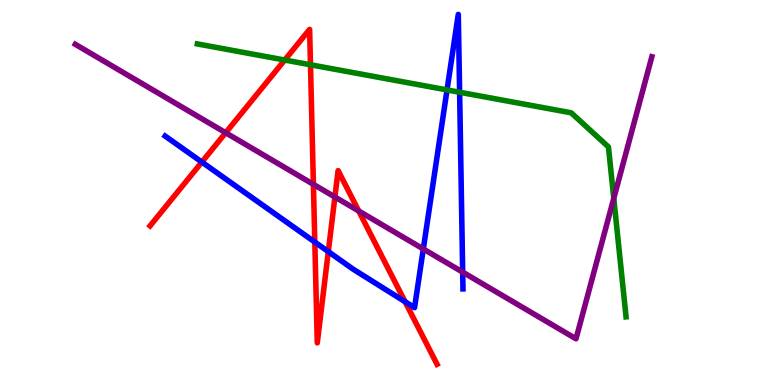[{'lines': ['blue', 'red'], 'intersections': [{'x': 2.6, 'y': 5.79}, {'x': 4.06, 'y': 3.71}, {'x': 4.24, 'y': 3.46}, {'x': 5.23, 'y': 2.16}]}, {'lines': ['green', 'red'], 'intersections': [{'x': 3.67, 'y': 8.44}, {'x': 4.01, 'y': 8.32}]}, {'lines': ['purple', 'red'], 'intersections': [{'x': 2.91, 'y': 6.55}, {'x': 4.04, 'y': 5.21}, {'x': 4.32, 'y': 4.88}, {'x': 4.63, 'y': 4.52}]}, {'lines': ['blue', 'green'], 'intersections': [{'x': 5.77, 'y': 7.66}, {'x': 5.93, 'y': 7.6}]}, {'lines': ['blue', 'purple'], 'intersections': [{'x': 5.46, 'y': 3.53}, {'x': 5.97, 'y': 2.93}]}, {'lines': ['green', 'purple'], 'intersections': [{'x': 7.92, 'y': 4.85}]}]